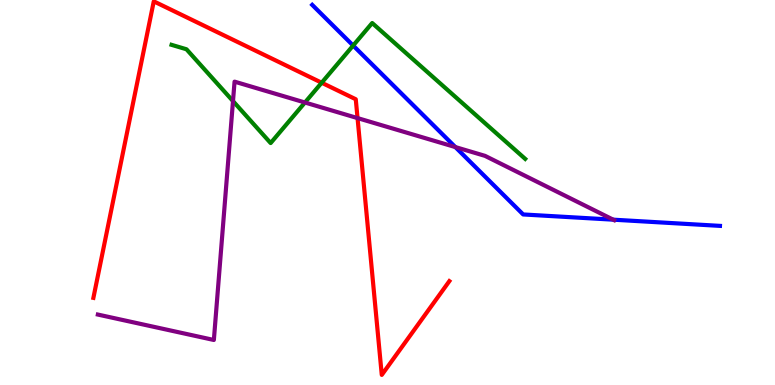[{'lines': ['blue', 'red'], 'intersections': []}, {'lines': ['green', 'red'], 'intersections': [{'x': 4.15, 'y': 7.85}]}, {'lines': ['purple', 'red'], 'intersections': [{'x': 4.61, 'y': 6.93}]}, {'lines': ['blue', 'green'], 'intersections': [{'x': 4.56, 'y': 8.82}]}, {'lines': ['blue', 'purple'], 'intersections': [{'x': 5.88, 'y': 6.18}, {'x': 7.91, 'y': 4.29}]}, {'lines': ['green', 'purple'], 'intersections': [{'x': 3.01, 'y': 7.37}, {'x': 3.93, 'y': 7.34}]}]